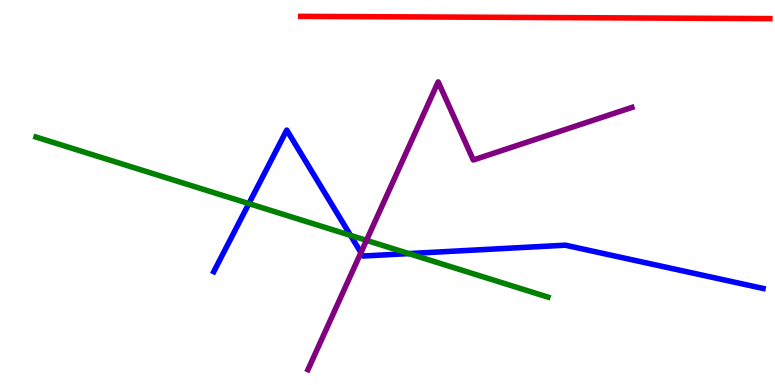[{'lines': ['blue', 'red'], 'intersections': []}, {'lines': ['green', 'red'], 'intersections': []}, {'lines': ['purple', 'red'], 'intersections': []}, {'lines': ['blue', 'green'], 'intersections': [{'x': 3.21, 'y': 4.71}, {'x': 4.52, 'y': 3.89}, {'x': 5.27, 'y': 3.41}]}, {'lines': ['blue', 'purple'], 'intersections': [{'x': 4.66, 'y': 3.44}]}, {'lines': ['green', 'purple'], 'intersections': [{'x': 4.73, 'y': 3.76}]}]